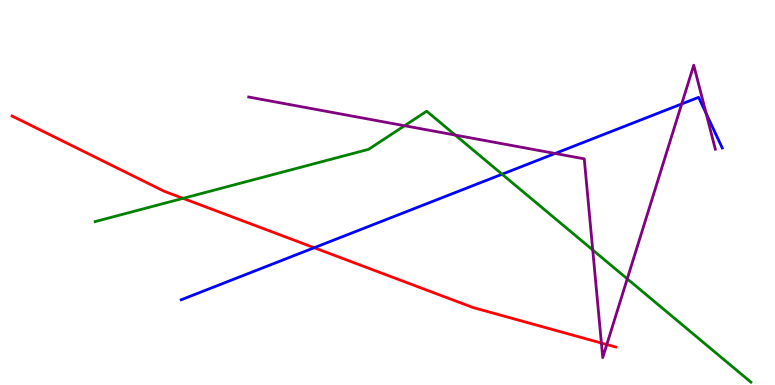[{'lines': ['blue', 'red'], 'intersections': [{'x': 4.05, 'y': 3.57}]}, {'lines': ['green', 'red'], 'intersections': [{'x': 2.36, 'y': 4.85}]}, {'lines': ['purple', 'red'], 'intersections': [{'x': 7.76, 'y': 1.09}, {'x': 7.83, 'y': 1.05}]}, {'lines': ['blue', 'green'], 'intersections': [{'x': 6.48, 'y': 5.47}]}, {'lines': ['blue', 'purple'], 'intersections': [{'x': 7.16, 'y': 6.01}, {'x': 8.8, 'y': 7.3}, {'x': 9.11, 'y': 7.05}]}, {'lines': ['green', 'purple'], 'intersections': [{'x': 5.22, 'y': 6.73}, {'x': 5.87, 'y': 6.49}, {'x': 7.65, 'y': 3.51}, {'x': 8.09, 'y': 2.76}]}]